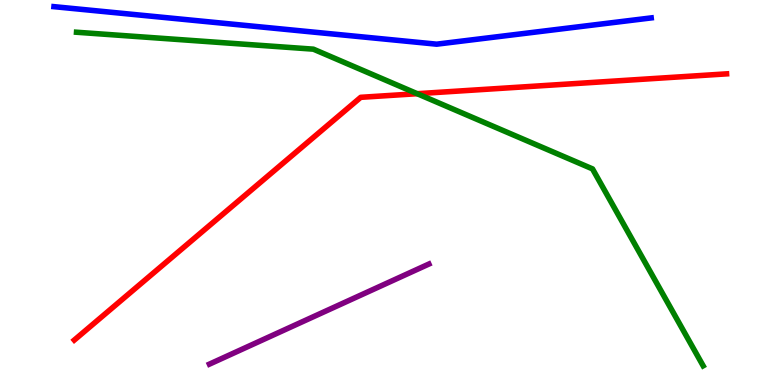[{'lines': ['blue', 'red'], 'intersections': []}, {'lines': ['green', 'red'], 'intersections': [{'x': 5.38, 'y': 7.57}]}, {'lines': ['purple', 'red'], 'intersections': []}, {'lines': ['blue', 'green'], 'intersections': []}, {'lines': ['blue', 'purple'], 'intersections': []}, {'lines': ['green', 'purple'], 'intersections': []}]